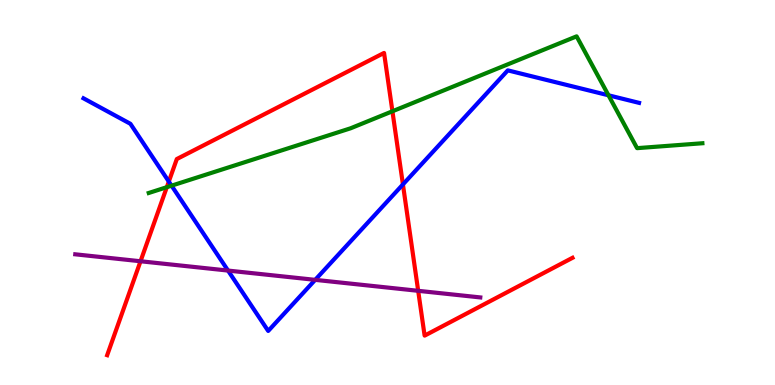[{'lines': ['blue', 'red'], 'intersections': [{'x': 2.18, 'y': 5.28}, {'x': 5.2, 'y': 5.21}]}, {'lines': ['green', 'red'], 'intersections': [{'x': 2.15, 'y': 5.14}, {'x': 5.06, 'y': 7.11}]}, {'lines': ['purple', 'red'], 'intersections': [{'x': 1.81, 'y': 3.21}, {'x': 5.4, 'y': 2.45}]}, {'lines': ['blue', 'green'], 'intersections': [{'x': 2.21, 'y': 5.18}, {'x': 7.85, 'y': 7.53}]}, {'lines': ['blue', 'purple'], 'intersections': [{'x': 2.94, 'y': 2.97}, {'x': 4.07, 'y': 2.73}]}, {'lines': ['green', 'purple'], 'intersections': []}]